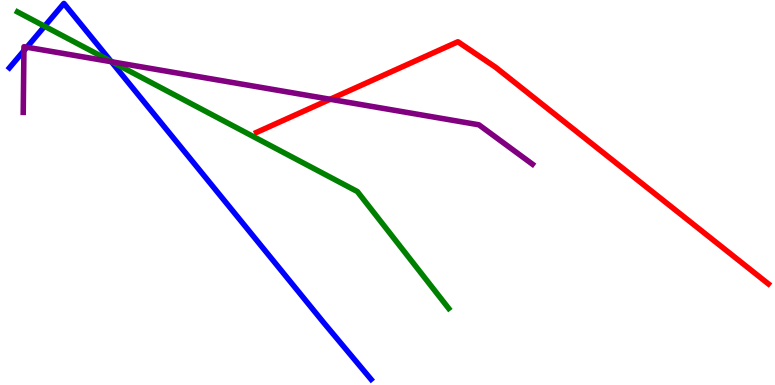[{'lines': ['blue', 'red'], 'intersections': []}, {'lines': ['green', 'red'], 'intersections': []}, {'lines': ['purple', 'red'], 'intersections': [{'x': 4.26, 'y': 7.42}]}, {'lines': ['blue', 'green'], 'intersections': [{'x': 0.576, 'y': 9.32}, {'x': 1.43, 'y': 8.41}]}, {'lines': ['blue', 'purple'], 'intersections': [{'x': 0.309, 'y': 8.68}, {'x': 0.347, 'y': 8.77}, {'x': 1.44, 'y': 8.4}]}, {'lines': ['green', 'purple'], 'intersections': [{'x': 1.44, 'y': 8.39}]}]